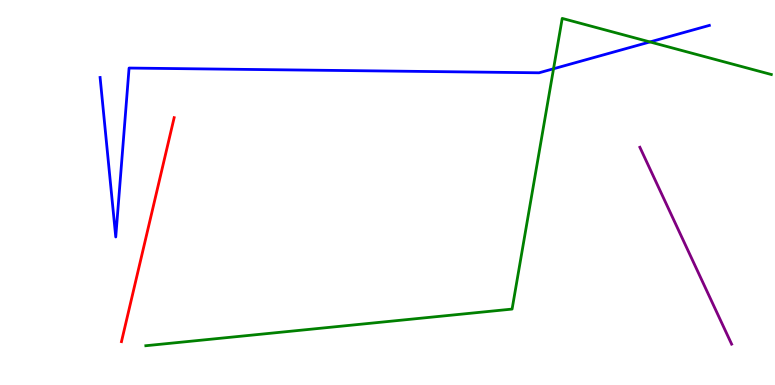[{'lines': ['blue', 'red'], 'intersections': []}, {'lines': ['green', 'red'], 'intersections': []}, {'lines': ['purple', 'red'], 'intersections': []}, {'lines': ['blue', 'green'], 'intersections': [{'x': 7.14, 'y': 8.21}, {'x': 8.39, 'y': 8.91}]}, {'lines': ['blue', 'purple'], 'intersections': []}, {'lines': ['green', 'purple'], 'intersections': []}]